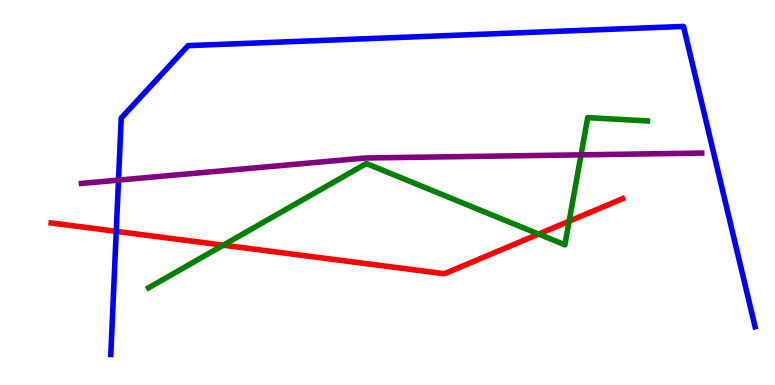[{'lines': ['blue', 'red'], 'intersections': [{'x': 1.5, 'y': 3.99}]}, {'lines': ['green', 'red'], 'intersections': [{'x': 2.88, 'y': 3.63}, {'x': 6.95, 'y': 3.92}, {'x': 7.34, 'y': 4.25}]}, {'lines': ['purple', 'red'], 'intersections': []}, {'lines': ['blue', 'green'], 'intersections': []}, {'lines': ['blue', 'purple'], 'intersections': [{'x': 1.53, 'y': 5.32}]}, {'lines': ['green', 'purple'], 'intersections': [{'x': 7.5, 'y': 5.98}]}]